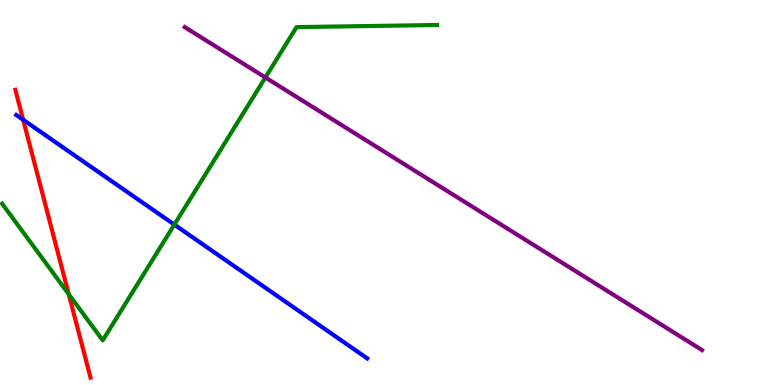[{'lines': ['blue', 'red'], 'intersections': [{'x': 0.299, 'y': 6.89}]}, {'lines': ['green', 'red'], 'intersections': [{'x': 0.887, 'y': 2.36}]}, {'lines': ['purple', 'red'], 'intersections': []}, {'lines': ['blue', 'green'], 'intersections': [{'x': 2.25, 'y': 4.17}]}, {'lines': ['blue', 'purple'], 'intersections': []}, {'lines': ['green', 'purple'], 'intersections': [{'x': 3.42, 'y': 7.99}]}]